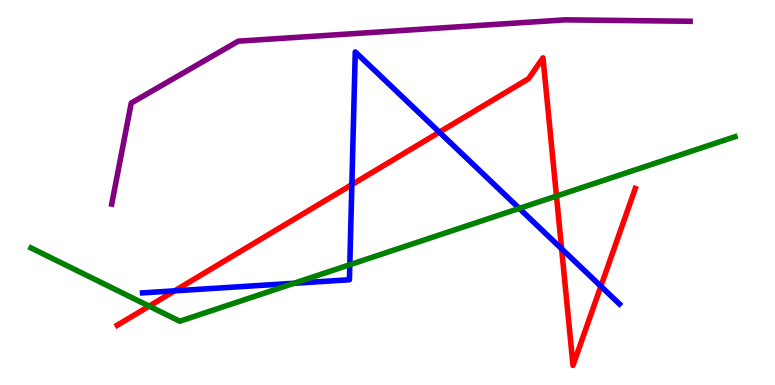[{'lines': ['blue', 'red'], 'intersections': [{'x': 2.25, 'y': 2.45}, {'x': 4.54, 'y': 5.2}, {'x': 5.67, 'y': 6.57}, {'x': 7.25, 'y': 3.54}, {'x': 7.75, 'y': 2.56}]}, {'lines': ['green', 'red'], 'intersections': [{'x': 1.92, 'y': 2.05}, {'x': 7.18, 'y': 4.91}]}, {'lines': ['purple', 'red'], 'intersections': []}, {'lines': ['blue', 'green'], 'intersections': [{'x': 3.79, 'y': 2.64}, {'x': 4.51, 'y': 3.12}, {'x': 6.7, 'y': 4.59}]}, {'lines': ['blue', 'purple'], 'intersections': []}, {'lines': ['green', 'purple'], 'intersections': []}]